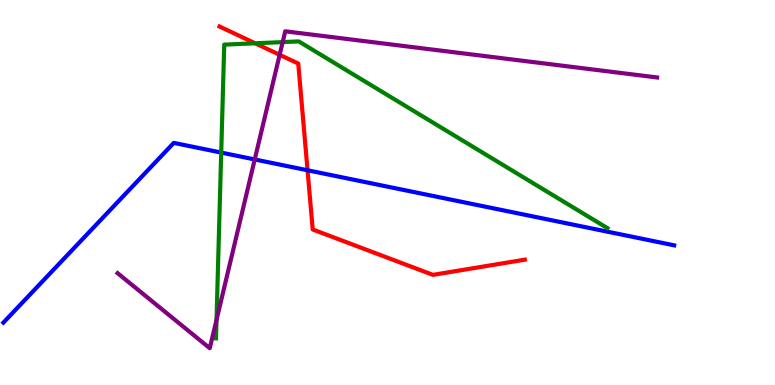[{'lines': ['blue', 'red'], 'intersections': [{'x': 3.97, 'y': 5.58}]}, {'lines': ['green', 'red'], 'intersections': [{'x': 3.29, 'y': 8.88}]}, {'lines': ['purple', 'red'], 'intersections': [{'x': 3.61, 'y': 8.58}]}, {'lines': ['blue', 'green'], 'intersections': [{'x': 2.85, 'y': 6.04}]}, {'lines': ['blue', 'purple'], 'intersections': [{'x': 3.29, 'y': 5.86}]}, {'lines': ['green', 'purple'], 'intersections': [{'x': 2.79, 'y': 1.69}, {'x': 3.65, 'y': 8.91}]}]